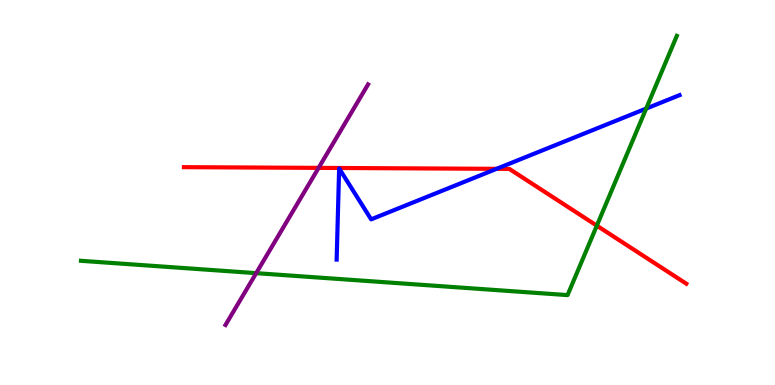[{'lines': ['blue', 'red'], 'intersections': [{'x': 6.41, 'y': 5.61}]}, {'lines': ['green', 'red'], 'intersections': [{'x': 7.7, 'y': 4.14}]}, {'lines': ['purple', 'red'], 'intersections': [{'x': 4.11, 'y': 5.64}]}, {'lines': ['blue', 'green'], 'intersections': [{'x': 8.34, 'y': 7.18}]}, {'lines': ['blue', 'purple'], 'intersections': []}, {'lines': ['green', 'purple'], 'intersections': [{'x': 3.31, 'y': 2.91}]}]